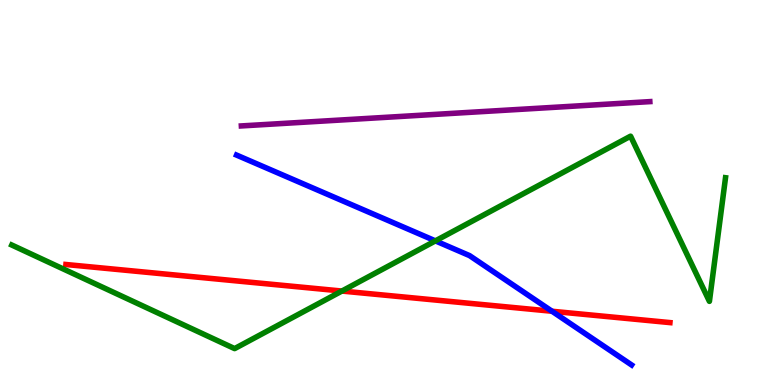[{'lines': ['blue', 'red'], 'intersections': [{'x': 7.12, 'y': 1.92}]}, {'lines': ['green', 'red'], 'intersections': [{'x': 4.41, 'y': 2.44}]}, {'lines': ['purple', 'red'], 'intersections': []}, {'lines': ['blue', 'green'], 'intersections': [{'x': 5.62, 'y': 3.74}]}, {'lines': ['blue', 'purple'], 'intersections': []}, {'lines': ['green', 'purple'], 'intersections': []}]